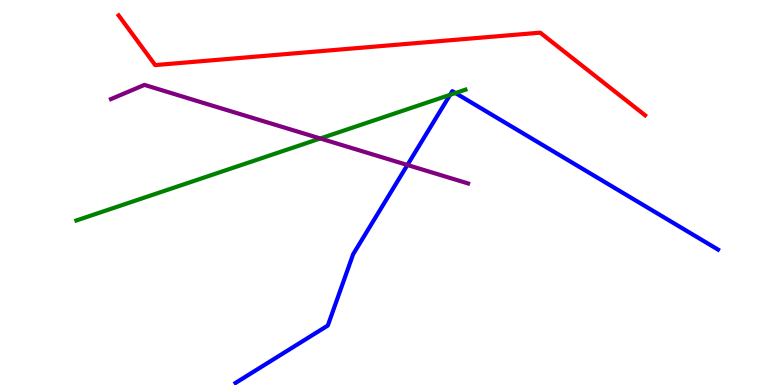[{'lines': ['blue', 'red'], 'intersections': []}, {'lines': ['green', 'red'], 'intersections': []}, {'lines': ['purple', 'red'], 'intersections': []}, {'lines': ['blue', 'green'], 'intersections': [{'x': 5.81, 'y': 7.54}, {'x': 5.88, 'y': 7.58}]}, {'lines': ['blue', 'purple'], 'intersections': [{'x': 5.26, 'y': 5.71}]}, {'lines': ['green', 'purple'], 'intersections': [{'x': 4.13, 'y': 6.4}]}]